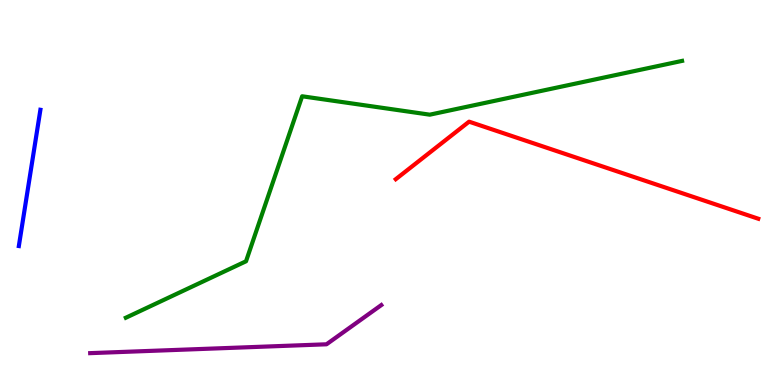[{'lines': ['blue', 'red'], 'intersections': []}, {'lines': ['green', 'red'], 'intersections': []}, {'lines': ['purple', 'red'], 'intersections': []}, {'lines': ['blue', 'green'], 'intersections': []}, {'lines': ['blue', 'purple'], 'intersections': []}, {'lines': ['green', 'purple'], 'intersections': []}]